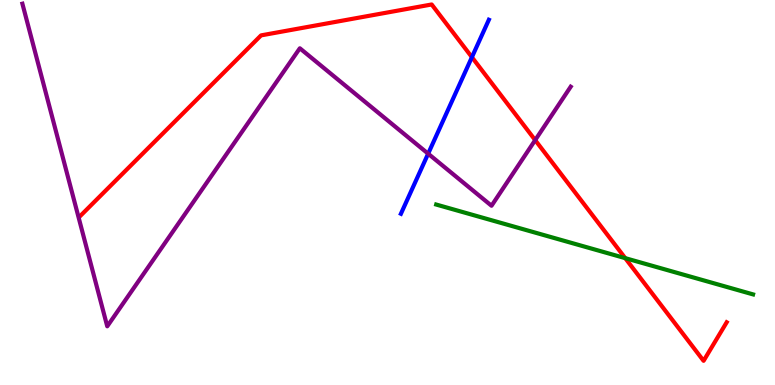[{'lines': ['blue', 'red'], 'intersections': [{'x': 6.09, 'y': 8.51}]}, {'lines': ['green', 'red'], 'intersections': [{'x': 8.07, 'y': 3.29}]}, {'lines': ['purple', 'red'], 'intersections': [{'x': 6.91, 'y': 6.36}]}, {'lines': ['blue', 'green'], 'intersections': []}, {'lines': ['blue', 'purple'], 'intersections': [{'x': 5.52, 'y': 6.01}]}, {'lines': ['green', 'purple'], 'intersections': []}]